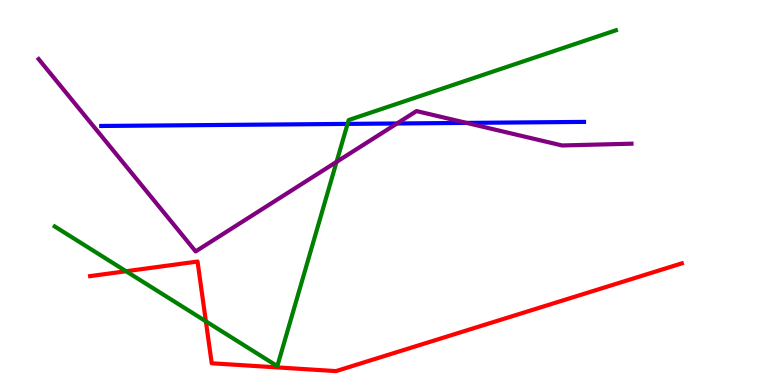[{'lines': ['blue', 'red'], 'intersections': []}, {'lines': ['green', 'red'], 'intersections': [{'x': 1.63, 'y': 2.95}, {'x': 2.66, 'y': 1.65}]}, {'lines': ['purple', 'red'], 'intersections': []}, {'lines': ['blue', 'green'], 'intersections': [{'x': 4.48, 'y': 6.78}]}, {'lines': ['blue', 'purple'], 'intersections': [{'x': 5.12, 'y': 6.79}, {'x': 6.02, 'y': 6.81}]}, {'lines': ['green', 'purple'], 'intersections': [{'x': 4.34, 'y': 5.8}]}]